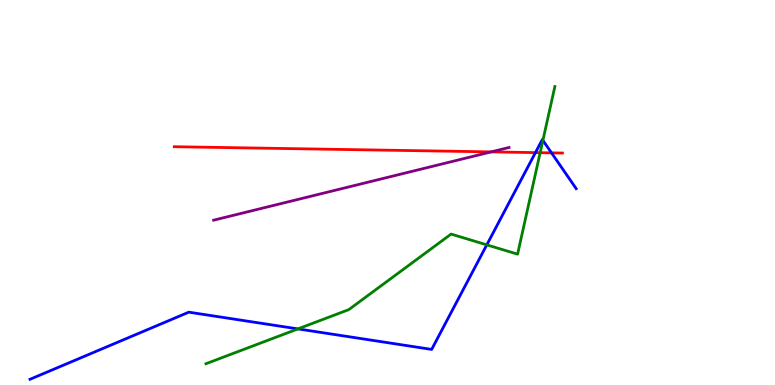[{'lines': ['blue', 'red'], 'intersections': [{'x': 6.91, 'y': 6.04}, {'x': 7.12, 'y': 6.03}]}, {'lines': ['green', 'red'], 'intersections': [{'x': 6.97, 'y': 6.03}]}, {'lines': ['purple', 'red'], 'intersections': [{'x': 6.34, 'y': 6.05}]}, {'lines': ['blue', 'green'], 'intersections': [{'x': 3.84, 'y': 1.46}, {'x': 6.28, 'y': 3.64}, {'x': 7.01, 'y': 6.35}]}, {'lines': ['blue', 'purple'], 'intersections': []}, {'lines': ['green', 'purple'], 'intersections': []}]